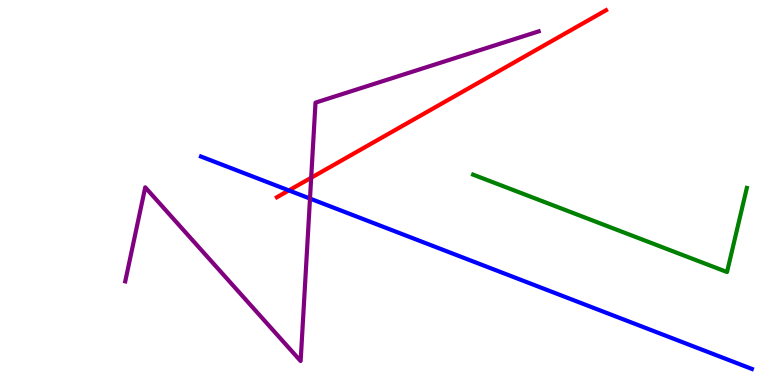[{'lines': ['blue', 'red'], 'intersections': [{'x': 3.73, 'y': 5.05}]}, {'lines': ['green', 'red'], 'intersections': []}, {'lines': ['purple', 'red'], 'intersections': [{'x': 4.02, 'y': 5.38}]}, {'lines': ['blue', 'green'], 'intersections': []}, {'lines': ['blue', 'purple'], 'intersections': [{'x': 4.0, 'y': 4.84}]}, {'lines': ['green', 'purple'], 'intersections': []}]